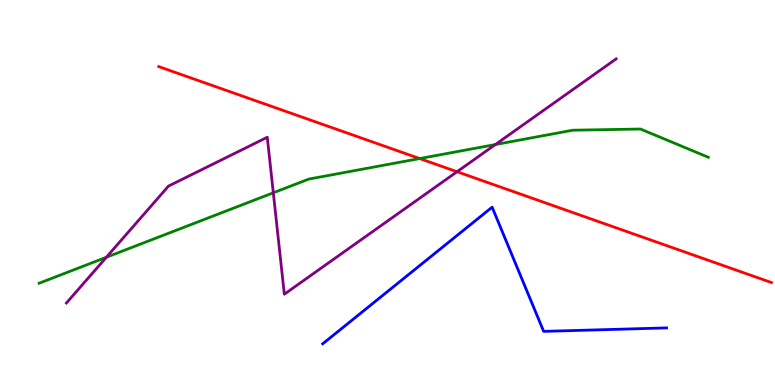[{'lines': ['blue', 'red'], 'intersections': []}, {'lines': ['green', 'red'], 'intersections': [{'x': 5.42, 'y': 5.88}]}, {'lines': ['purple', 'red'], 'intersections': [{'x': 5.9, 'y': 5.54}]}, {'lines': ['blue', 'green'], 'intersections': []}, {'lines': ['blue', 'purple'], 'intersections': []}, {'lines': ['green', 'purple'], 'intersections': [{'x': 1.37, 'y': 3.32}, {'x': 3.53, 'y': 4.99}, {'x': 6.39, 'y': 6.25}]}]